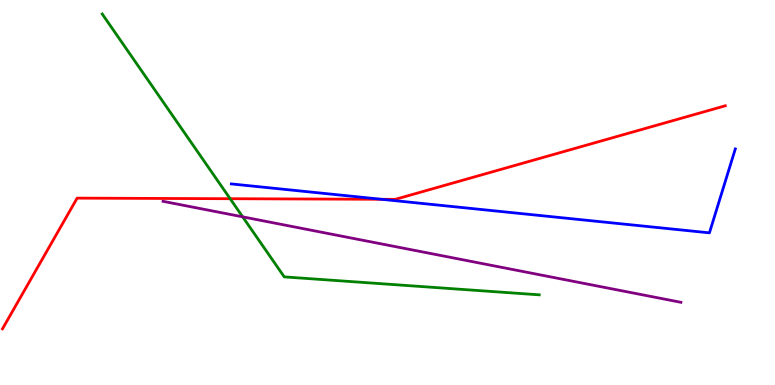[{'lines': ['blue', 'red'], 'intersections': [{'x': 4.92, 'y': 4.82}]}, {'lines': ['green', 'red'], 'intersections': [{'x': 2.97, 'y': 4.84}]}, {'lines': ['purple', 'red'], 'intersections': []}, {'lines': ['blue', 'green'], 'intersections': []}, {'lines': ['blue', 'purple'], 'intersections': []}, {'lines': ['green', 'purple'], 'intersections': [{'x': 3.13, 'y': 4.37}]}]